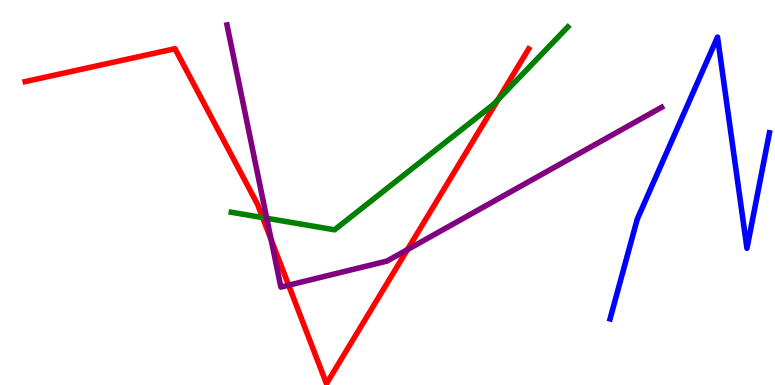[{'lines': ['blue', 'red'], 'intersections': []}, {'lines': ['green', 'red'], 'intersections': [{'x': 3.39, 'y': 4.35}, {'x': 6.43, 'y': 7.41}]}, {'lines': ['purple', 'red'], 'intersections': [{'x': 3.5, 'y': 3.77}, {'x': 3.72, 'y': 2.59}, {'x': 5.26, 'y': 3.52}]}, {'lines': ['blue', 'green'], 'intersections': []}, {'lines': ['blue', 'purple'], 'intersections': []}, {'lines': ['green', 'purple'], 'intersections': [{'x': 3.44, 'y': 4.33}]}]